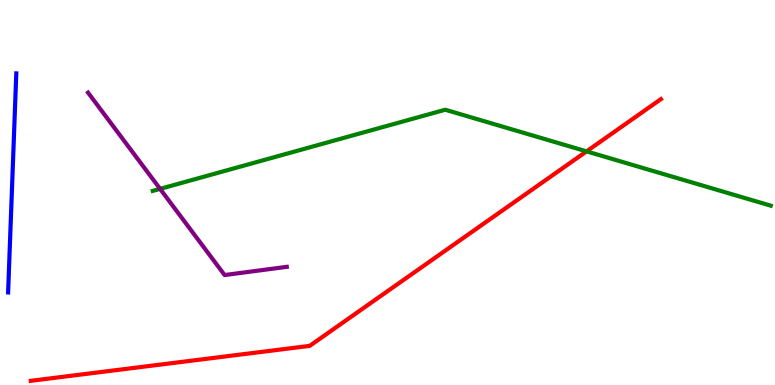[{'lines': ['blue', 'red'], 'intersections': []}, {'lines': ['green', 'red'], 'intersections': [{'x': 7.57, 'y': 6.07}]}, {'lines': ['purple', 'red'], 'intersections': []}, {'lines': ['blue', 'green'], 'intersections': []}, {'lines': ['blue', 'purple'], 'intersections': []}, {'lines': ['green', 'purple'], 'intersections': [{'x': 2.07, 'y': 5.09}]}]